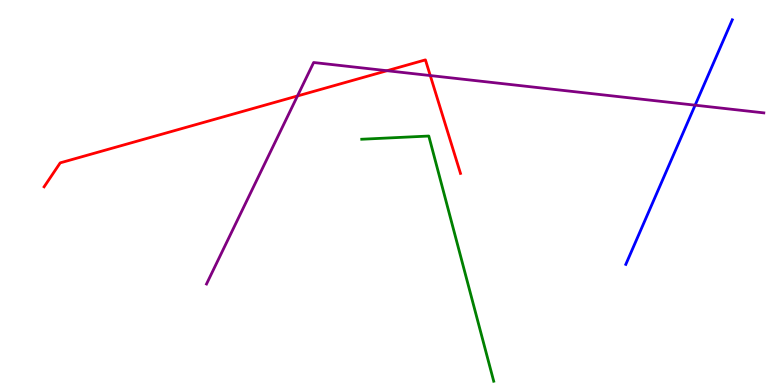[{'lines': ['blue', 'red'], 'intersections': []}, {'lines': ['green', 'red'], 'intersections': []}, {'lines': ['purple', 'red'], 'intersections': [{'x': 3.84, 'y': 7.51}, {'x': 4.99, 'y': 8.16}, {'x': 5.55, 'y': 8.04}]}, {'lines': ['blue', 'green'], 'intersections': []}, {'lines': ['blue', 'purple'], 'intersections': [{'x': 8.97, 'y': 7.27}]}, {'lines': ['green', 'purple'], 'intersections': []}]